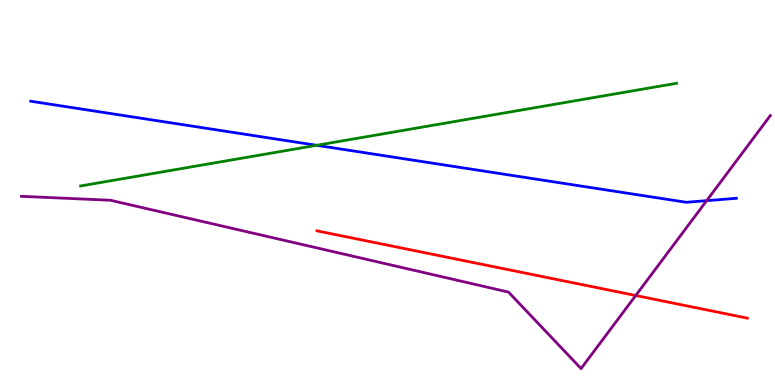[{'lines': ['blue', 'red'], 'intersections': []}, {'lines': ['green', 'red'], 'intersections': []}, {'lines': ['purple', 'red'], 'intersections': [{'x': 8.2, 'y': 2.32}]}, {'lines': ['blue', 'green'], 'intersections': [{'x': 4.09, 'y': 6.23}]}, {'lines': ['blue', 'purple'], 'intersections': [{'x': 9.12, 'y': 4.79}]}, {'lines': ['green', 'purple'], 'intersections': []}]